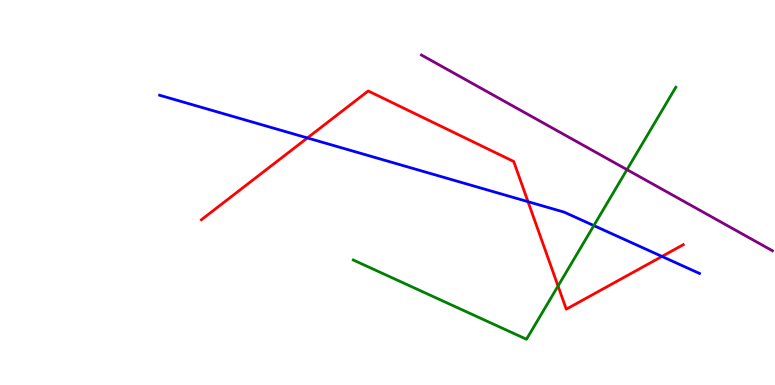[{'lines': ['blue', 'red'], 'intersections': [{'x': 3.97, 'y': 6.42}, {'x': 6.81, 'y': 4.76}, {'x': 8.54, 'y': 3.34}]}, {'lines': ['green', 'red'], 'intersections': [{'x': 7.2, 'y': 2.57}]}, {'lines': ['purple', 'red'], 'intersections': []}, {'lines': ['blue', 'green'], 'intersections': [{'x': 7.66, 'y': 4.14}]}, {'lines': ['blue', 'purple'], 'intersections': []}, {'lines': ['green', 'purple'], 'intersections': [{'x': 8.09, 'y': 5.59}]}]